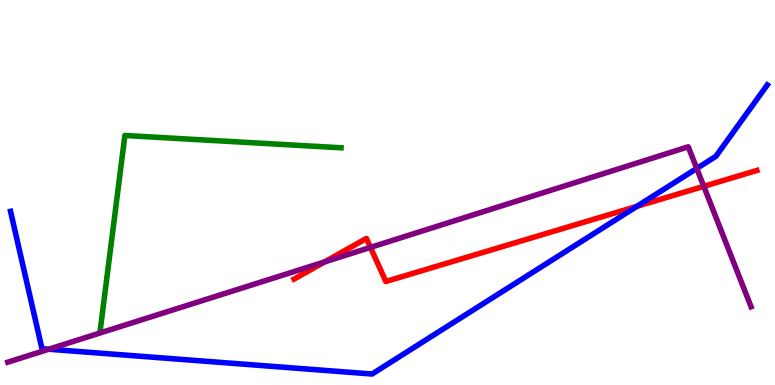[{'lines': ['blue', 'red'], 'intersections': [{'x': 8.22, 'y': 4.64}]}, {'lines': ['green', 'red'], 'intersections': []}, {'lines': ['purple', 'red'], 'intersections': [{'x': 4.19, 'y': 3.2}, {'x': 4.78, 'y': 3.57}, {'x': 9.08, 'y': 5.16}]}, {'lines': ['blue', 'green'], 'intersections': []}, {'lines': ['blue', 'purple'], 'intersections': [{'x': 0.629, 'y': 0.929}, {'x': 8.99, 'y': 5.62}]}, {'lines': ['green', 'purple'], 'intersections': []}]